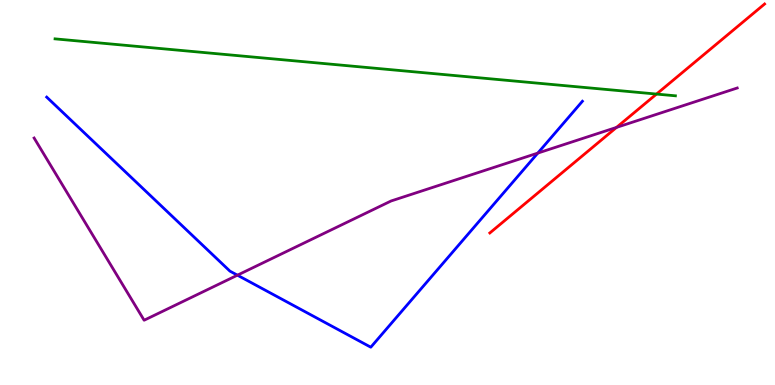[{'lines': ['blue', 'red'], 'intersections': []}, {'lines': ['green', 'red'], 'intersections': [{'x': 8.47, 'y': 7.56}]}, {'lines': ['purple', 'red'], 'intersections': [{'x': 7.96, 'y': 6.69}]}, {'lines': ['blue', 'green'], 'intersections': []}, {'lines': ['blue', 'purple'], 'intersections': [{'x': 3.06, 'y': 2.85}, {'x': 6.94, 'y': 6.02}]}, {'lines': ['green', 'purple'], 'intersections': []}]